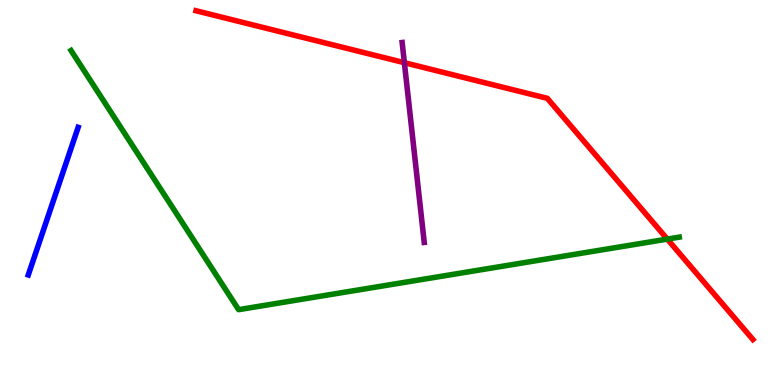[{'lines': ['blue', 'red'], 'intersections': []}, {'lines': ['green', 'red'], 'intersections': [{'x': 8.61, 'y': 3.79}]}, {'lines': ['purple', 'red'], 'intersections': [{'x': 5.22, 'y': 8.37}]}, {'lines': ['blue', 'green'], 'intersections': []}, {'lines': ['blue', 'purple'], 'intersections': []}, {'lines': ['green', 'purple'], 'intersections': []}]